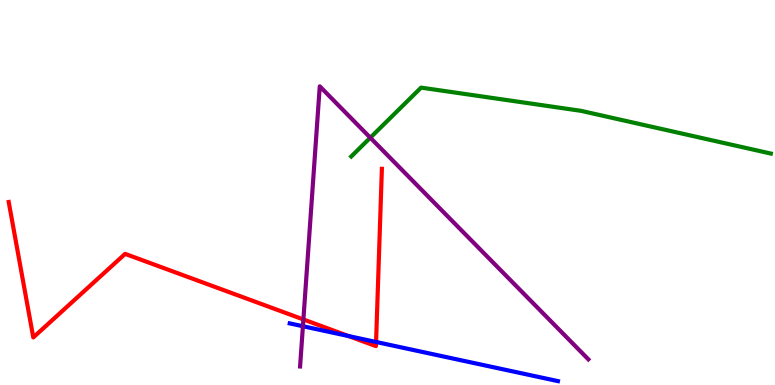[{'lines': ['blue', 'red'], 'intersections': [{'x': 4.5, 'y': 1.27}, {'x': 4.85, 'y': 1.12}]}, {'lines': ['green', 'red'], 'intersections': []}, {'lines': ['purple', 'red'], 'intersections': [{'x': 3.91, 'y': 1.7}]}, {'lines': ['blue', 'green'], 'intersections': []}, {'lines': ['blue', 'purple'], 'intersections': [{'x': 3.91, 'y': 1.53}]}, {'lines': ['green', 'purple'], 'intersections': [{'x': 4.78, 'y': 6.42}]}]